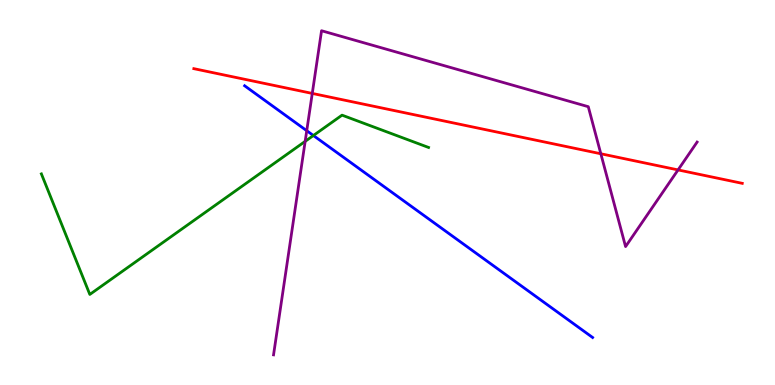[{'lines': ['blue', 'red'], 'intersections': []}, {'lines': ['green', 'red'], 'intersections': []}, {'lines': ['purple', 'red'], 'intersections': [{'x': 4.03, 'y': 7.57}, {'x': 7.75, 'y': 6.01}, {'x': 8.75, 'y': 5.59}]}, {'lines': ['blue', 'green'], 'intersections': [{'x': 4.04, 'y': 6.48}]}, {'lines': ['blue', 'purple'], 'intersections': [{'x': 3.96, 'y': 6.61}]}, {'lines': ['green', 'purple'], 'intersections': [{'x': 3.94, 'y': 6.33}]}]